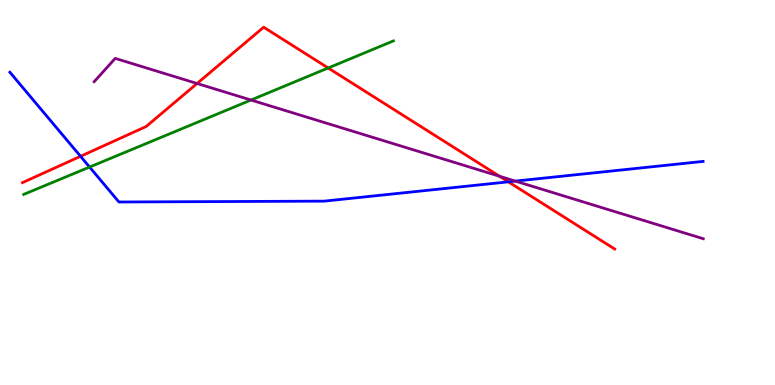[{'lines': ['blue', 'red'], 'intersections': [{'x': 1.04, 'y': 5.94}, {'x': 6.56, 'y': 5.28}]}, {'lines': ['green', 'red'], 'intersections': [{'x': 4.23, 'y': 8.23}]}, {'lines': ['purple', 'red'], 'intersections': [{'x': 2.54, 'y': 7.83}, {'x': 6.45, 'y': 5.42}]}, {'lines': ['blue', 'green'], 'intersections': [{'x': 1.16, 'y': 5.66}]}, {'lines': ['blue', 'purple'], 'intersections': [{'x': 6.65, 'y': 5.3}]}, {'lines': ['green', 'purple'], 'intersections': [{'x': 3.24, 'y': 7.4}]}]